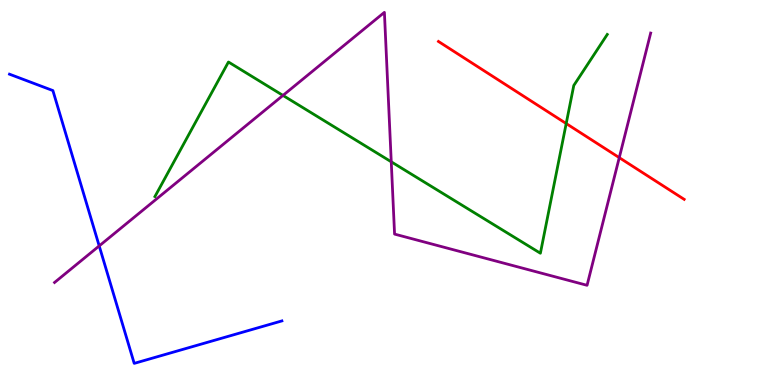[{'lines': ['blue', 'red'], 'intersections': []}, {'lines': ['green', 'red'], 'intersections': [{'x': 7.31, 'y': 6.79}]}, {'lines': ['purple', 'red'], 'intersections': [{'x': 7.99, 'y': 5.91}]}, {'lines': ['blue', 'green'], 'intersections': []}, {'lines': ['blue', 'purple'], 'intersections': [{'x': 1.28, 'y': 3.61}]}, {'lines': ['green', 'purple'], 'intersections': [{'x': 3.65, 'y': 7.52}, {'x': 5.05, 'y': 5.8}]}]